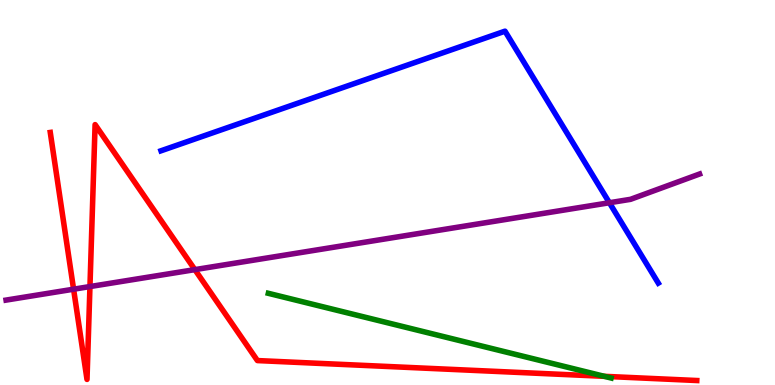[{'lines': ['blue', 'red'], 'intersections': []}, {'lines': ['green', 'red'], 'intersections': [{'x': 7.8, 'y': 0.225}]}, {'lines': ['purple', 'red'], 'intersections': [{'x': 0.95, 'y': 2.49}, {'x': 1.16, 'y': 2.56}, {'x': 2.51, 'y': 3.0}]}, {'lines': ['blue', 'green'], 'intersections': []}, {'lines': ['blue', 'purple'], 'intersections': [{'x': 7.86, 'y': 4.73}]}, {'lines': ['green', 'purple'], 'intersections': []}]